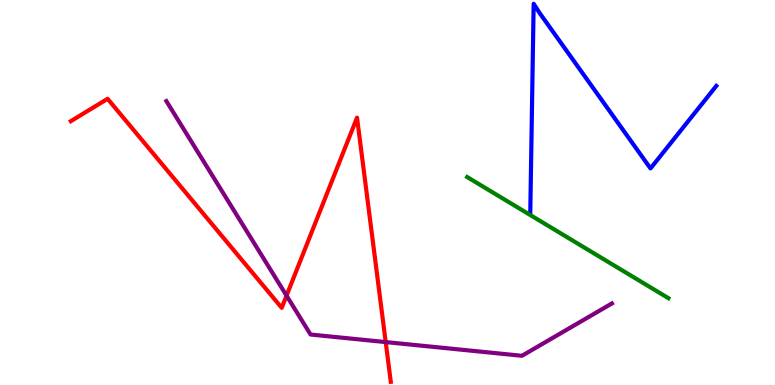[{'lines': ['blue', 'red'], 'intersections': []}, {'lines': ['green', 'red'], 'intersections': []}, {'lines': ['purple', 'red'], 'intersections': [{'x': 3.7, 'y': 2.32}, {'x': 4.98, 'y': 1.11}]}, {'lines': ['blue', 'green'], 'intersections': []}, {'lines': ['blue', 'purple'], 'intersections': []}, {'lines': ['green', 'purple'], 'intersections': []}]